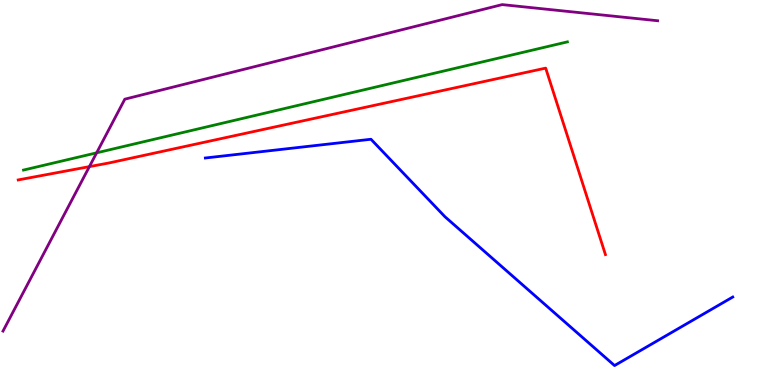[{'lines': ['blue', 'red'], 'intersections': []}, {'lines': ['green', 'red'], 'intersections': []}, {'lines': ['purple', 'red'], 'intersections': [{'x': 1.15, 'y': 5.67}]}, {'lines': ['blue', 'green'], 'intersections': []}, {'lines': ['blue', 'purple'], 'intersections': []}, {'lines': ['green', 'purple'], 'intersections': [{'x': 1.25, 'y': 6.03}]}]